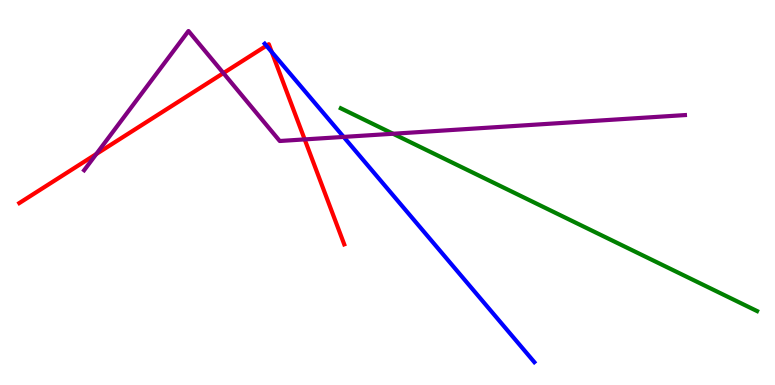[{'lines': ['blue', 'red'], 'intersections': [{'x': 3.44, 'y': 8.81}, {'x': 3.51, 'y': 8.65}]}, {'lines': ['green', 'red'], 'intersections': []}, {'lines': ['purple', 'red'], 'intersections': [{'x': 1.24, 'y': 6.0}, {'x': 2.88, 'y': 8.1}, {'x': 3.93, 'y': 6.38}]}, {'lines': ['blue', 'green'], 'intersections': []}, {'lines': ['blue', 'purple'], 'intersections': [{'x': 4.43, 'y': 6.44}]}, {'lines': ['green', 'purple'], 'intersections': [{'x': 5.07, 'y': 6.53}]}]